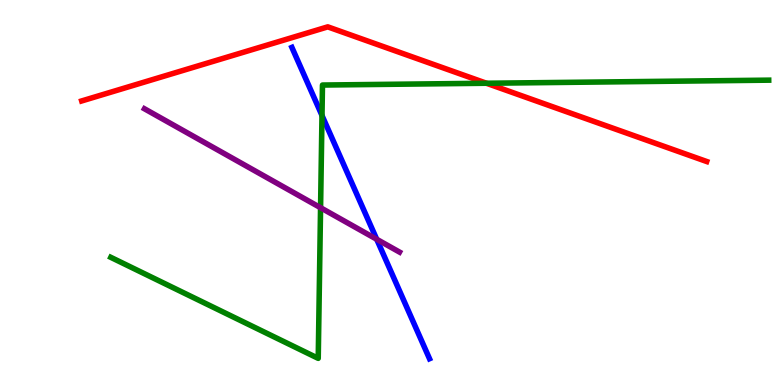[{'lines': ['blue', 'red'], 'intersections': []}, {'lines': ['green', 'red'], 'intersections': [{'x': 6.28, 'y': 7.84}]}, {'lines': ['purple', 'red'], 'intersections': []}, {'lines': ['blue', 'green'], 'intersections': [{'x': 4.15, 'y': 7.0}]}, {'lines': ['blue', 'purple'], 'intersections': [{'x': 4.86, 'y': 3.79}]}, {'lines': ['green', 'purple'], 'intersections': [{'x': 4.14, 'y': 4.6}]}]